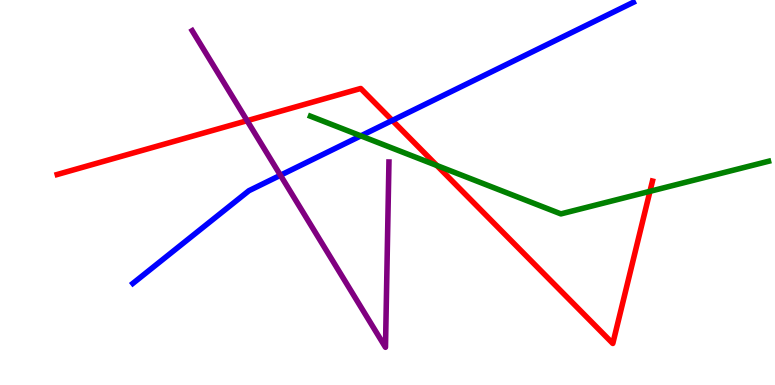[{'lines': ['blue', 'red'], 'intersections': [{'x': 5.06, 'y': 6.87}]}, {'lines': ['green', 'red'], 'intersections': [{'x': 5.64, 'y': 5.7}, {'x': 8.39, 'y': 5.03}]}, {'lines': ['purple', 'red'], 'intersections': [{'x': 3.19, 'y': 6.87}]}, {'lines': ['blue', 'green'], 'intersections': [{'x': 4.66, 'y': 6.47}]}, {'lines': ['blue', 'purple'], 'intersections': [{'x': 3.62, 'y': 5.45}]}, {'lines': ['green', 'purple'], 'intersections': []}]